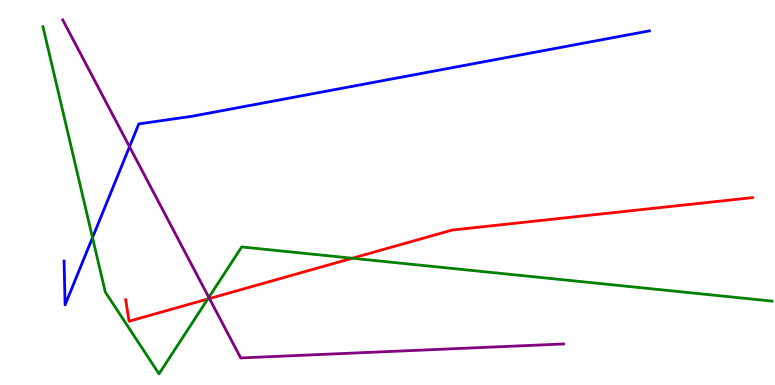[{'lines': ['blue', 'red'], 'intersections': []}, {'lines': ['green', 'red'], 'intersections': [{'x': 2.68, 'y': 2.23}, {'x': 4.55, 'y': 3.29}]}, {'lines': ['purple', 'red'], 'intersections': [{'x': 2.7, 'y': 2.25}]}, {'lines': ['blue', 'green'], 'intersections': [{'x': 1.19, 'y': 3.83}]}, {'lines': ['blue', 'purple'], 'intersections': [{'x': 1.67, 'y': 6.19}]}, {'lines': ['green', 'purple'], 'intersections': [{'x': 2.69, 'y': 2.28}]}]